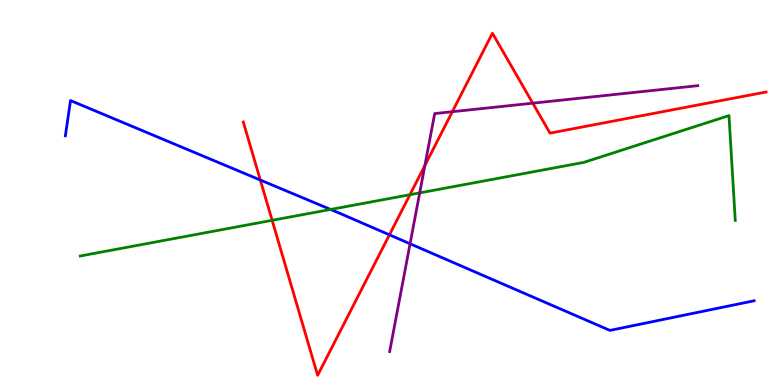[{'lines': ['blue', 'red'], 'intersections': [{'x': 3.36, 'y': 5.32}, {'x': 5.02, 'y': 3.9}]}, {'lines': ['green', 'red'], 'intersections': [{'x': 3.51, 'y': 4.28}, {'x': 5.29, 'y': 4.94}]}, {'lines': ['purple', 'red'], 'intersections': [{'x': 5.48, 'y': 5.7}, {'x': 5.84, 'y': 7.1}, {'x': 6.87, 'y': 7.32}]}, {'lines': ['blue', 'green'], 'intersections': [{'x': 4.27, 'y': 4.56}]}, {'lines': ['blue', 'purple'], 'intersections': [{'x': 5.29, 'y': 3.67}]}, {'lines': ['green', 'purple'], 'intersections': [{'x': 5.42, 'y': 4.99}]}]